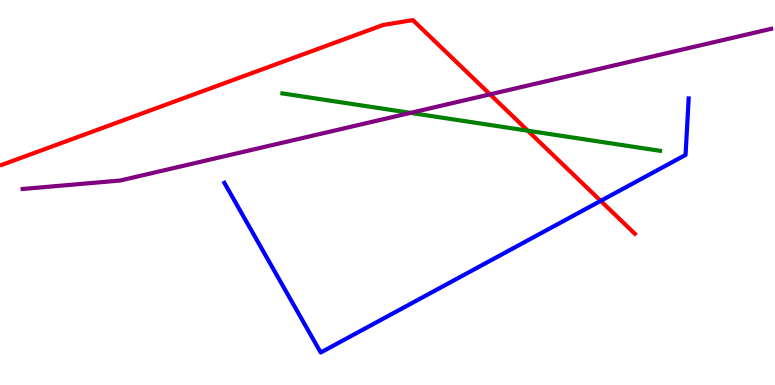[{'lines': ['blue', 'red'], 'intersections': [{'x': 7.75, 'y': 4.78}]}, {'lines': ['green', 'red'], 'intersections': [{'x': 6.81, 'y': 6.61}]}, {'lines': ['purple', 'red'], 'intersections': [{'x': 6.32, 'y': 7.55}]}, {'lines': ['blue', 'green'], 'intersections': []}, {'lines': ['blue', 'purple'], 'intersections': []}, {'lines': ['green', 'purple'], 'intersections': [{'x': 5.3, 'y': 7.07}]}]